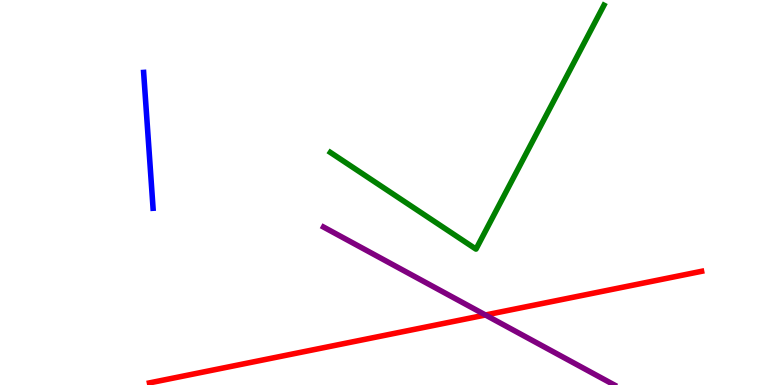[{'lines': ['blue', 'red'], 'intersections': []}, {'lines': ['green', 'red'], 'intersections': []}, {'lines': ['purple', 'red'], 'intersections': [{'x': 6.26, 'y': 1.82}]}, {'lines': ['blue', 'green'], 'intersections': []}, {'lines': ['blue', 'purple'], 'intersections': []}, {'lines': ['green', 'purple'], 'intersections': []}]